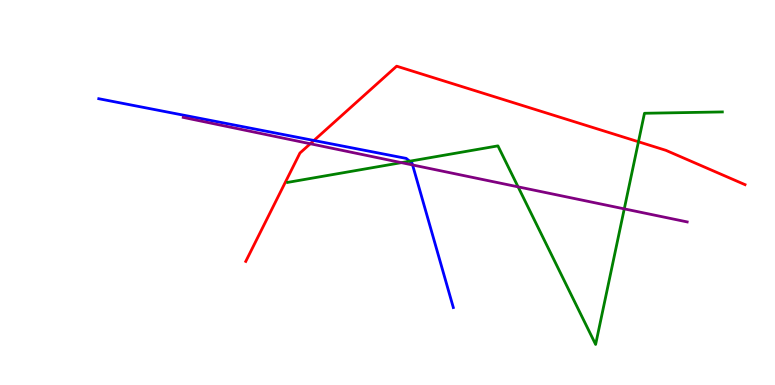[{'lines': ['blue', 'red'], 'intersections': [{'x': 4.05, 'y': 6.35}]}, {'lines': ['green', 'red'], 'intersections': [{'x': 8.24, 'y': 6.32}]}, {'lines': ['purple', 'red'], 'intersections': [{'x': 4.0, 'y': 6.27}]}, {'lines': ['blue', 'green'], 'intersections': [{'x': 5.29, 'y': 5.81}]}, {'lines': ['blue', 'purple'], 'intersections': [{'x': 5.32, 'y': 5.72}]}, {'lines': ['green', 'purple'], 'intersections': [{'x': 5.18, 'y': 5.78}, {'x': 6.68, 'y': 5.15}, {'x': 8.06, 'y': 4.57}]}]